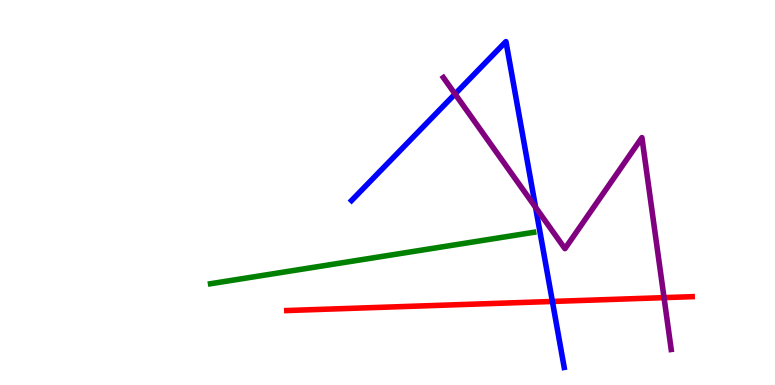[{'lines': ['blue', 'red'], 'intersections': [{'x': 7.13, 'y': 2.17}]}, {'lines': ['green', 'red'], 'intersections': []}, {'lines': ['purple', 'red'], 'intersections': [{'x': 8.57, 'y': 2.27}]}, {'lines': ['blue', 'green'], 'intersections': []}, {'lines': ['blue', 'purple'], 'intersections': [{'x': 5.87, 'y': 7.56}, {'x': 6.91, 'y': 4.62}]}, {'lines': ['green', 'purple'], 'intersections': []}]